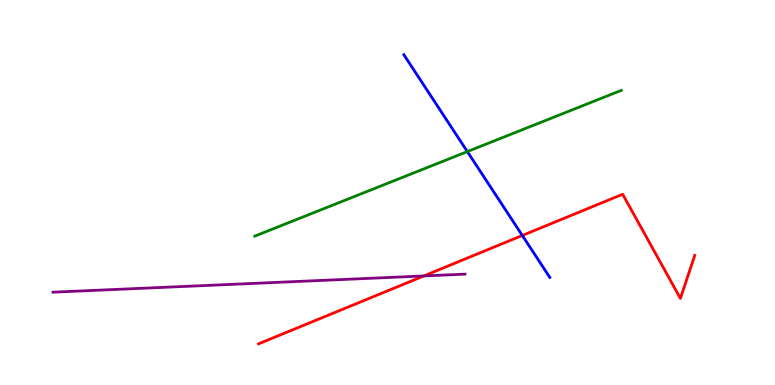[{'lines': ['blue', 'red'], 'intersections': [{'x': 6.74, 'y': 3.88}]}, {'lines': ['green', 'red'], 'intersections': []}, {'lines': ['purple', 'red'], 'intersections': [{'x': 5.47, 'y': 2.83}]}, {'lines': ['blue', 'green'], 'intersections': [{'x': 6.03, 'y': 6.06}]}, {'lines': ['blue', 'purple'], 'intersections': []}, {'lines': ['green', 'purple'], 'intersections': []}]